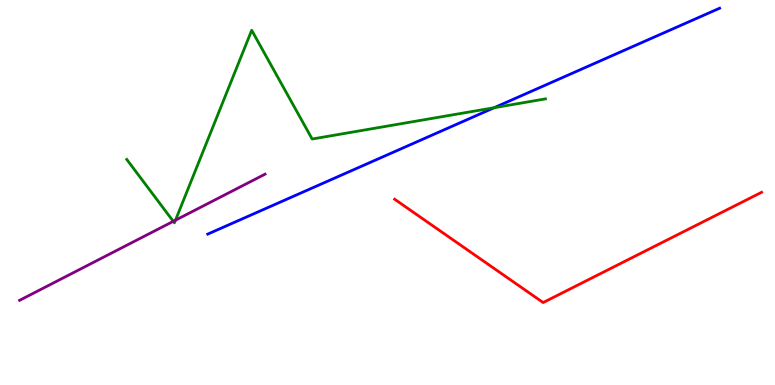[{'lines': ['blue', 'red'], 'intersections': []}, {'lines': ['green', 'red'], 'intersections': []}, {'lines': ['purple', 'red'], 'intersections': []}, {'lines': ['blue', 'green'], 'intersections': [{'x': 6.38, 'y': 7.2}]}, {'lines': ['blue', 'purple'], 'intersections': []}, {'lines': ['green', 'purple'], 'intersections': [{'x': 2.24, 'y': 4.25}, {'x': 2.26, 'y': 4.28}]}]